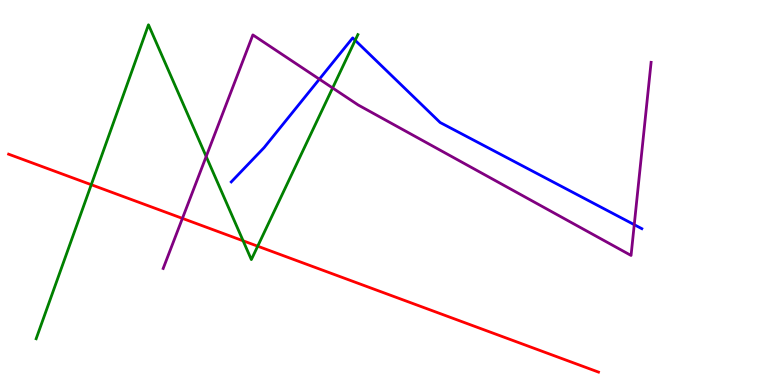[{'lines': ['blue', 'red'], 'intersections': []}, {'lines': ['green', 'red'], 'intersections': [{'x': 1.18, 'y': 5.2}, {'x': 3.14, 'y': 3.75}, {'x': 3.33, 'y': 3.61}]}, {'lines': ['purple', 'red'], 'intersections': [{'x': 2.35, 'y': 4.33}]}, {'lines': ['blue', 'green'], 'intersections': [{'x': 4.58, 'y': 8.95}]}, {'lines': ['blue', 'purple'], 'intersections': [{'x': 4.12, 'y': 7.94}, {'x': 8.18, 'y': 4.16}]}, {'lines': ['green', 'purple'], 'intersections': [{'x': 2.66, 'y': 5.93}, {'x': 4.29, 'y': 7.71}]}]